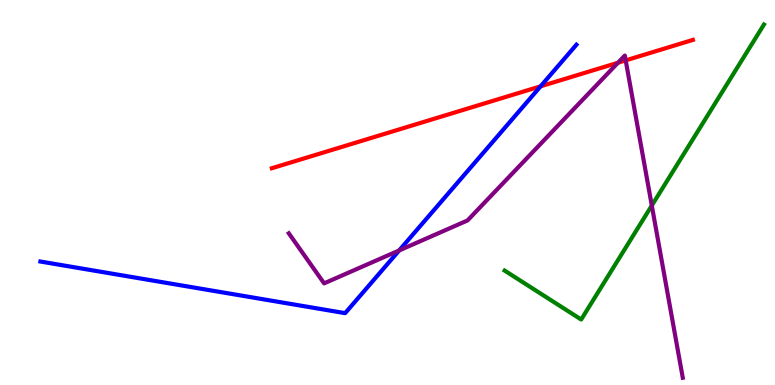[{'lines': ['blue', 'red'], 'intersections': [{'x': 6.98, 'y': 7.76}]}, {'lines': ['green', 'red'], 'intersections': []}, {'lines': ['purple', 'red'], 'intersections': [{'x': 7.97, 'y': 8.37}, {'x': 8.07, 'y': 8.43}]}, {'lines': ['blue', 'green'], 'intersections': []}, {'lines': ['blue', 'purple'], 'intersections': [{'x': 5.15, 'y': 3.5}]}, {'lines': ['green', 'purple'], 'intersections': [{'x': 8.41, 'y': 4.66}]}]